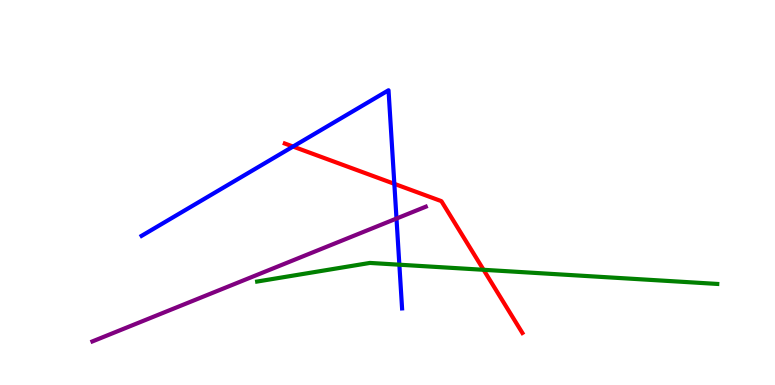[{'lines': ['blue', 'red'], 'intersections': [{'x': 3.78, 'y': 6.19}, {'x': 5.09, 'y': 5.23}]}, {'lines': ['green', 'red'], 'intersections': [{'x': 6.24, 'y': 2.99}]}, {'lines': ['purple', 'red'], 'intersections': []}, {'lines': ['blue', 'green'], 'intersections': [{'x': 5.15, 'y': 3.12}]}, {'lines': ['blue', 'purple'], 'intersections': [{'x': 5.12, 'y': 4.32}]}, {'lines': ['green', 'purple'], 'intersections': []}]